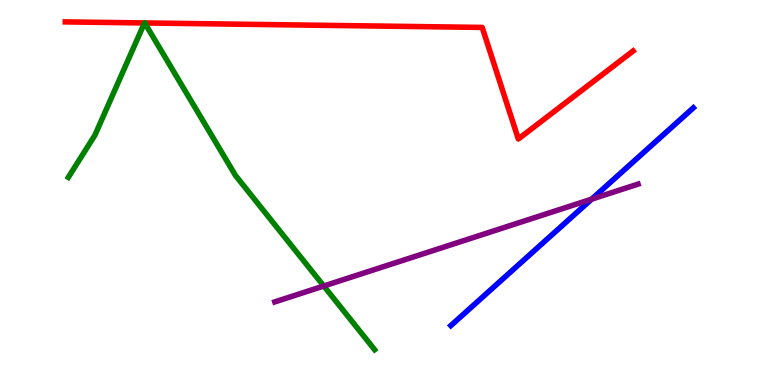[{'lines': ['blue', 'red'], 'intersections': []}, {'lines': ['green', 'red'], 'intersections': [{'x': 1.86, 'y': 9.4}, {'x': 1.87, 'y': 9.4}]}, {'lines': ['purple', 'red'], 'intersections': []}, {'lines': ['blue', 'green'], 'intersections': []}, {'lines': ['blue', 'purple'], 'intersections': [{'x': 7.63, 'y': 4.83}]}, {'lines': ['green', 'purple'], 'intersections': [{'x': 4.18, 'y': 2.57}]}]